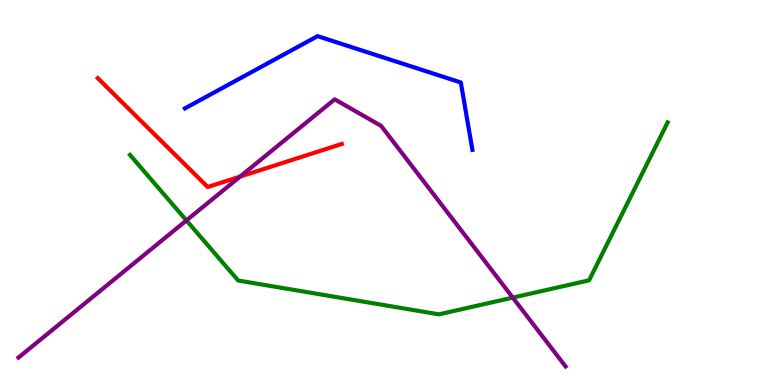[{'lines': ['blue', 'red'], 'intersections': []}, {'lines': ['green', 'red'], 'intersections': []}, {'lines': ['purple', 'red'], 'intersections': [{'x': 3.1, 'y': 5.41}]}, {'lines': ['blue', 'green'], 'intersections': []}, {'lines': ['blue', 'purple'], 'intersections': []}, {'lines': ['green', 'purple'], 'intersections': [{'x': 2.41, 'y': 4.27}, {'x': 6.62, 'y': 2.27}]}]